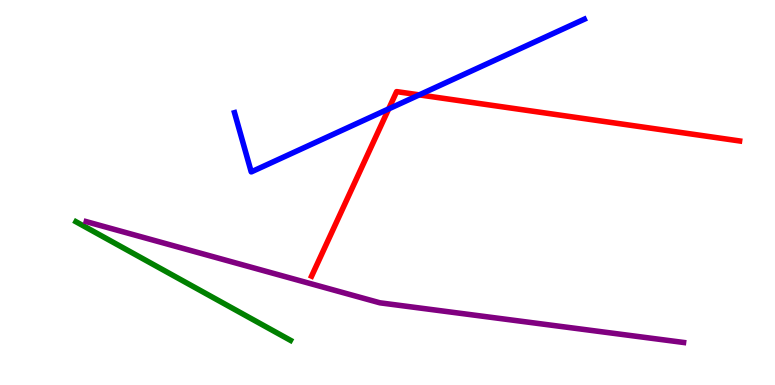[{'lines': ['blue', 'red'], 'intersections': [{'x': 5.02, 'y': 7.17}, {'x': 5.41, 'y': 7.54}]}, {'lines': ['green', 'red'], 'intersections': []}, {'lines': ['purple', 'red'], 'intersections': []}, {'lines': ['blue', 'green'], 'intersections': []}, {'lines': ['blue', 'purple'], 'intersections': []}, {'lines': ['green', 'purple'], 'intersections': []}]